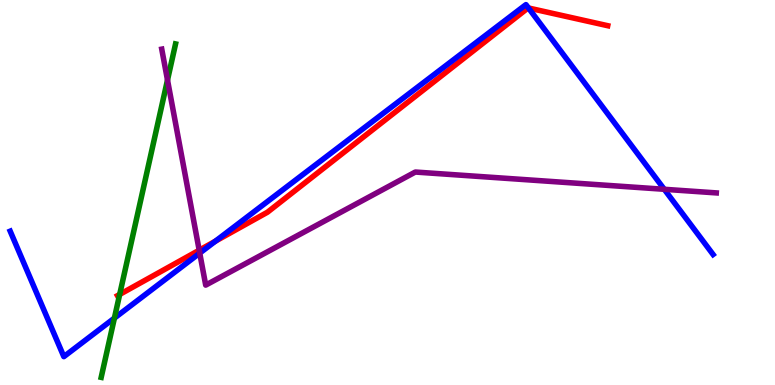[{'lines': ['blue', 'red'], 'intersections': [{'x': 2.78, 'y': 3.74}, {'x': 6.82, 'y': 9.79}]}, {'lines': ['green', 'red'], 'intersections': [{'x': 1.54, 'y': 2.35}]}, {'lines': ['purple', 'red'], 'intersections': [{'x': 2.57, 'y': 3.5}]}, {'lines': ['blue', 'green'], 'intersections': [{'x': 1.48, 'y': 1.74}]}, {'lines': ['blue', 'purple'], 'intersections': [{'x': 2.58, 'y': 3.43}, {'x': 8.57, 'y': 5.08}]}, {'lines': ['green', 'purple'], 'intersections': [{'x': 2.16, 'y': 7.92}]}]